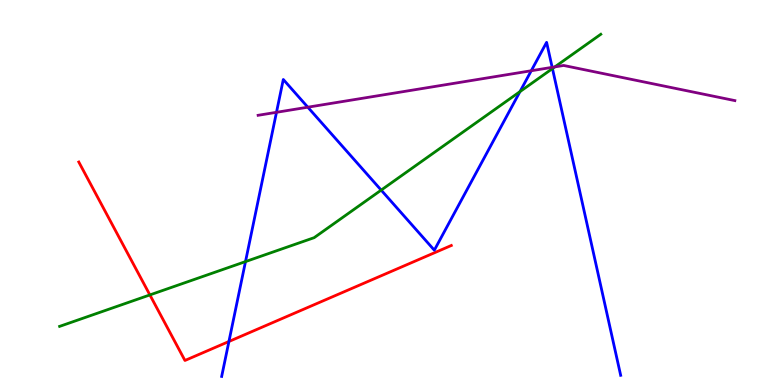[{'lines': ['blue', 'red'], 'intersections': [{'x': 2.95, 'y': 1.13}]}, {'lines': ['green', 'red'], 'intersections': [{'x': 1.93, 'y': 2.34}]}, {'lines': ['purple', 'red'], 'intersections': []}, {'lines': ['blue', 'green'], 'intersections': [{'x': 3.17, 'y': 3.21}, {'x': 4.92, 'y': 5.06}, {'x': 6.71, 'y': 7.62}, {'x': 7.13, 'y': 8.22}]}, {'lines': ['blue', 'purple'], 'intersections': [{'x': 3.57, 'y': 7.08}, {'x': 3.97, 'y': 7.22}, {'x': 6.85, 'y': 8.16}, {'x': 7.12, 'y': 8.25}]}, {'lines': ['green', 'purple'], 'intersections': [{'x': 7.16, 'y': 8.26}]}]